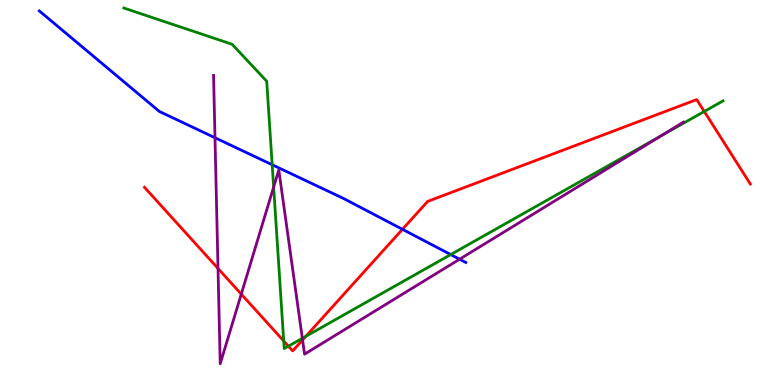[{'lines': ['blue', 'red'], 'intersections': [{'x': 5.19, 'y': 4.04}]}, {'lines': ['green', 'red'], 'intersections': [{'x': 3.66, 'y': 1.14}, {'x': 3.72, 'y': 1.01}, {'x': 3.95, 'y': 1.26}, {'x': 9.09, 'y': 7.1}]}, {'lines': ['purple', 'red'], 'intersections': [{'x': 2.81, 'y': 3.03}, {'x': 3.11, 'y': 2.36}, {'x': 3.9, 'y': 1.17}]}, {'lines': ['blue', 'green'], 'intersections': [{'x': 3.51, 'y': 5.72}, {'x': 5.82, 'y': 3.39}]}, {'lines': ['blue', 'purple'], 'intersections': [{'x': 2.77, 'y': 6.42}, {'x': 5.93, 'y': 3.27}]}, {'lines': ['green', 'purple'], 'intersections': [{'x': 3.53, 'y': 5.14}, {'x': 3.9, 'y': 1.21}, {'x': 8.52, 'y': 6.46}]}]